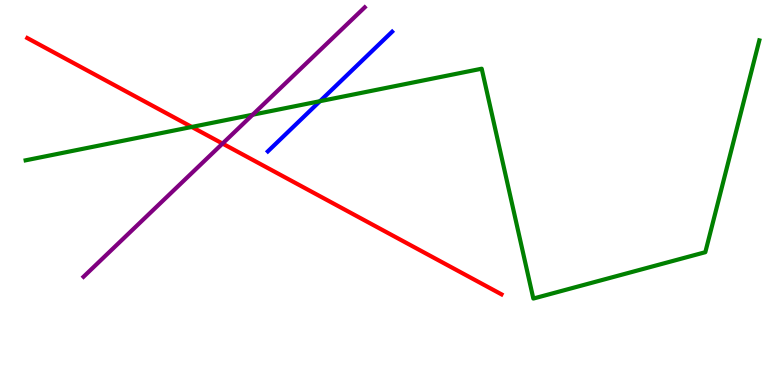[{'lines': ['blue', 'red'], 'intersections': []}, {'lines': ['green', 'red'], 'intersections': [{'x': 2.47, 'y': 6.7}]}, {'lines': ['purple', 'red'], 'intersections': [{'x': 2.87, 'y': 6.27}]}, {'lines': ['blue', 'green'], 'intersections': [{'x': 4.13, 'y': 7.37}]}, {'lines': ['blue', 'purple'], 'intersections': []}, {'lines': ['green', 'purple'], 'intersections': [{'x': 3.26, 'y': 7.02}]}]